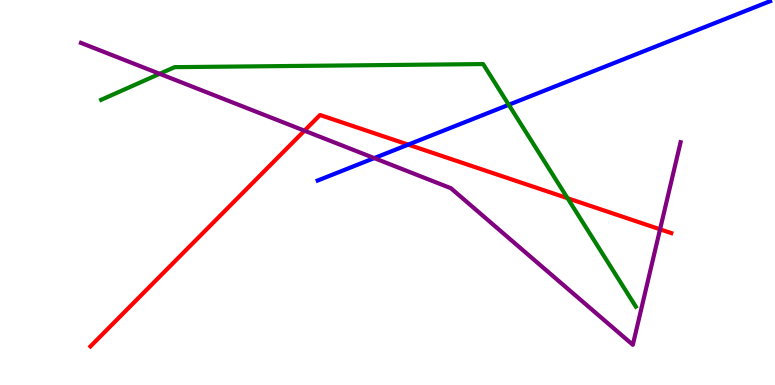[{'lines': ['blue', 'red'], 'intersections': [{'x': 5.27, 'y': 6.24}]}, {'lines': ['green', 'red'], 'intersections': [{'x': 7.32, 'y': 4.85}]}, {'lines': ['purple', 'red'], 'intersections': [{'x': 3.93, 'y': 6.61}, {'x': 8.52, 'y': 4.04}]}, {'lines': ['blue', 'green'], 'intersections': [{'x': 6.56, 'y': 7.28}]}, {'lines': ['blue', 'purple'], 'intersections': [{'x': 4.83, 'y': 5.89}]}, {'lines': ['green', 'purple'], 'intersections': [{'x': 2.06, 'y': 8.08}]}]